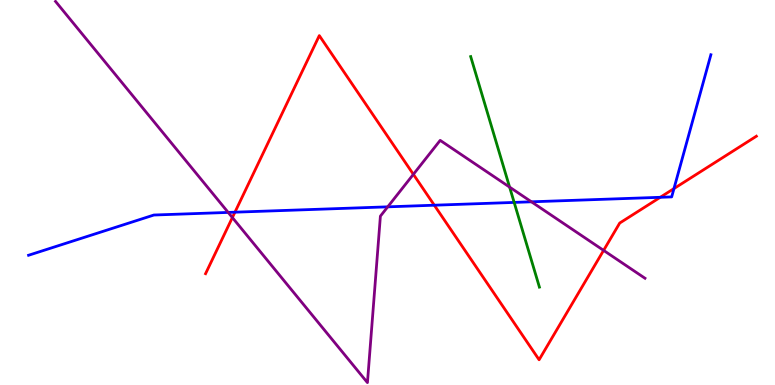[{'lines': ['blue', 'red'], 'intersections': [{'x': 3.03, 'y': 4.49}, {'x': 5.6, 'y': 4.67}, {'x': 8.52, 'y': 4.88}, {'x': 8.7, 'y': 5.1}]}, {'lines': ['green', 'red'], 'intersections': []}, {'lines': ['purple', 'red'], 'intersections': [{'x': 3.0, 'y': 4.35}, {'x': 5.33, 'y': 5.47}, {'x': 7.79, 'y': 3.5}]}, {'lines': ['blue', 'green'], 'intersections': [{'x': 6.63, 'y': 4.74}]}, {'lines': ['blue', 'purple'], 'intersections': [{'x': 2.94, 'y': 4.48}, {'x': 5.0, 'y': 4.63}, {'x': 6.86, 'y': 4.76}]}, {'lines': ['green', 'purple'], 'intersections': [{'x': 6.58, 'y': 5.14}]}]